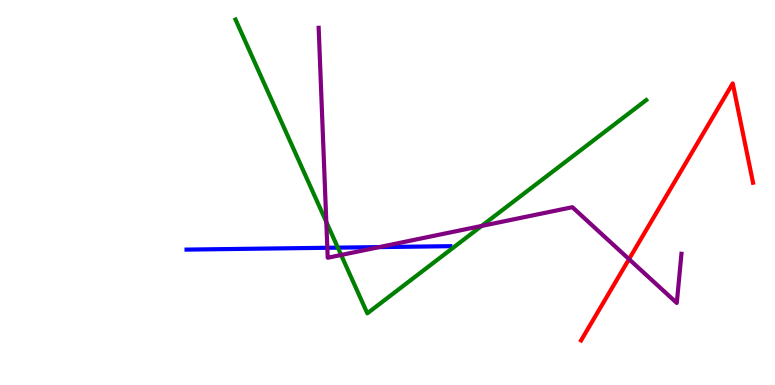[{'lines': ['blue', 'red'], 'intersections': []}, {'lines': ['green', 'red'], 'intersections': []}, {'lines': ['purple', 'red'], 'intersections': [{'x': 8.12, 'y': 3.27}]}, {'lines': ['blue', 'green'], 'intersections': [{'x': 4.36, 'y': 3.57}]}, {'lines': ['blue', 'purple'], 'intersections': [{'x': 4.22, 'y': 3.56}, {'x': 4.89, 'y': 3.58}]}, {'lines': ['green', 'purple'], 'intersections': [{'x': 4.21, 'y': 4.24}, {'x': 4.4, 'y': 3.38}, {'x': 6.21, 'y': 4.13}]}]